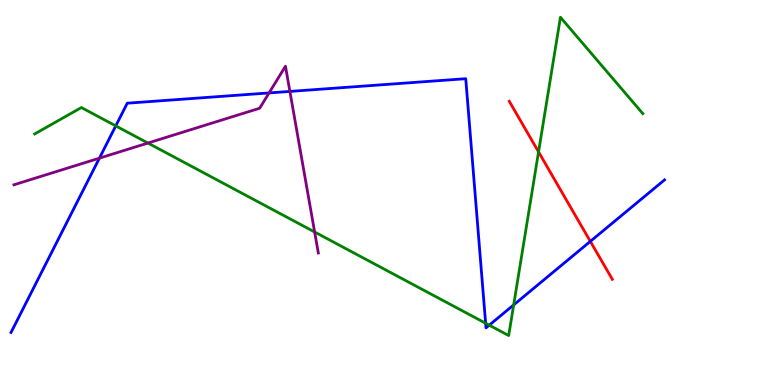[{'lines': ['blue', 'red'], 'intersections': [{'x': 7.62, 'y': 3.73}]}, {'lines': ['green', 'red'], 'intersections': [{'x': 6.95, 'y': 6.05}]}, {'lines': ['purple', 'red'], 'intersections': []}, {'lines': ['blue', 'green'], 'intersections': [{'x': 1.49, 'y': 6.73}, {'x': 6.27, 'y': 1.6}, {'x': 6.31, 'y': 1.55}, {'x': 6.63, 'y': 2.08}]}, {'lines': ['blue', 'purple'], 'intersections': [{'x': 1.28, 'y': 5.89}, {'x': 3.47, 'y': 7.59}, {'x': 3.74, 'y': 7.63}]}, {'lines': ['green', 'purple'], 'intersections': [{'x': 1.91, 'y': 6.28}, {'x': 4.06, 'y': 3.97}]}]